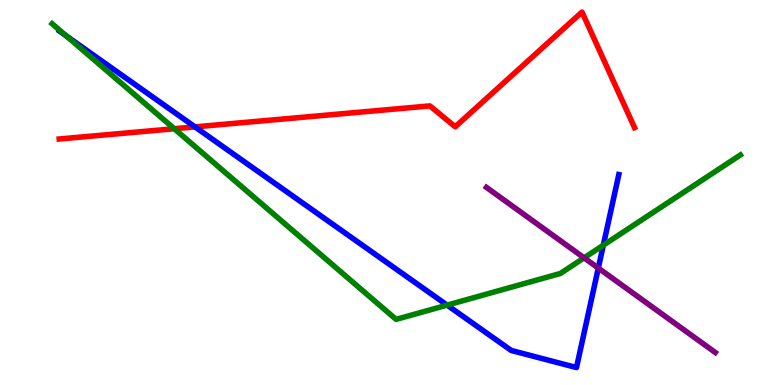[{'lines': ['blue', 'red'], 'intersections': [{'x': 2.52, 'y': 6.7}]}, {'lines': ['green', 'red'], 'intersections': [{'x': 2.25, 'y': 6.66}]}, {'lines': ['purple', 'red'], 'intersections': []}, {'lines': ['blue', 'green'], 'intersections': [{'x': 0.854, 'y': 9.07}, {'x': 5.77, 'y': 2.07}, {'x': 7.78, 'y': 3.63}]}, {'lines': ['blue', 'purple'], 'intersections': [{'x': 7.72, 'y': 3.04}]}, {'lines': ['green', 'purple'], 'intersections': [{'x': 7.54, 'y': 3.3}]}]